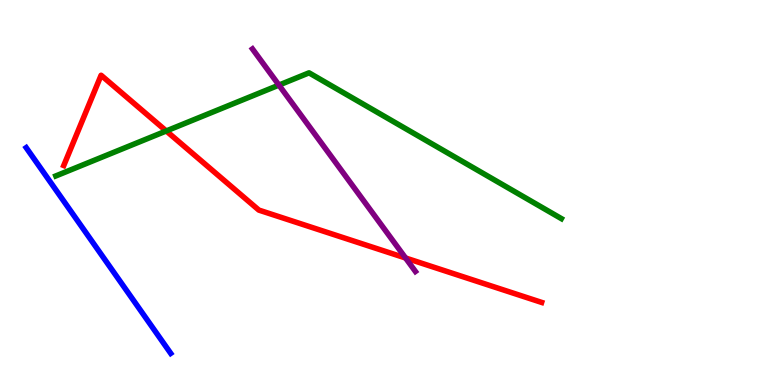[{'lines': ['blue', 'red'], 'intersections': []}, {'lines': ['green', 'red'], 'intersections': [{'x': 2.15, 'y': 6.6}]}, {'lines': ['purple', 'red'], 'intersections': [{'x': 5.23, 'y': 3.3}]}, {'lines': ['blue', 'green'], 'intersections': []}, {'lines': ['blue', 'purple'], 'intersections': []}, {'lines': ['green', 'purple'], 'intersections': [{'x': 3.6, 'y': 7.79}]}]